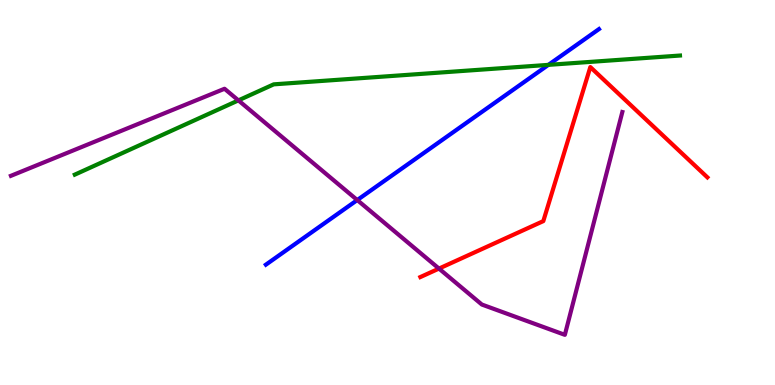[{'lines': ['blue', 'red'], 'intersections': []}, {'lines': ['green', 'red'], 'intersections': []}, {'lines': ['purple', 'red'], 'intersections': [{'x': 5.66, 'y': 3.02}]}, {'lines': ['blue', 'green'], 'intersections': [{'x': 7.08, 'y': 8.32}]}, {'lines': ['blue', 'purple'], 'intersections': [{'x': 4.61, 'y': 4.8}]}, {'lines': ['green', 'purple'], 'intersections': [{'x': 3.08, 'y': 7.39}]}]